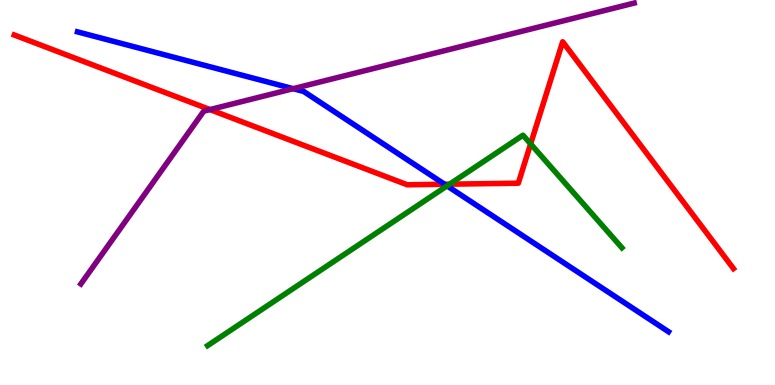[{'lines': ['blue', 'red'], 'intersections': [{'x': 5.74, 'y': 5.21}]}, {'lines': ['green', 'red'], 'intersections': [{'x': 5.8, 'y': 5.22}, {'x': 6.85, 'y': 6.26}]}, {'lines': ['purple', 'red'], 'intersections': [{'x': 2.71, 'y': 7.15}]}, {'lines': ['blue', 'green'], 'intersections': [{'x': 5.77, 'y': 5.17}]}, {'lines': ['blue', 'purple'], 'intersections': [{'x': 3.78, 'y': 7.7}]}, {'lines': ['green', 'purple'], 'intersections': []}]